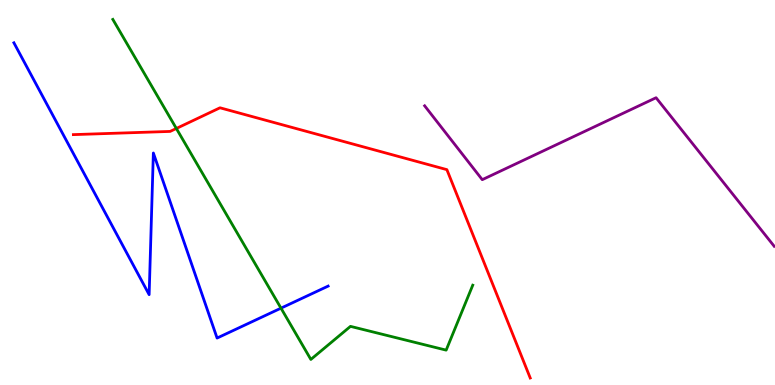[{'lines': ['blue', 'red'], 'intersections': []}, {'lines': ['green', 'red'], 'intersections': [{'x': 2.28, 'y': 6.66}]}, {'lines': ['purple', 'red'], 'intersections': []}, {'lines': ['blue', 'green'], 'intersections': [{'x': 3.63, 'y': 2.0}]}, {'lines': ['blue', 'purple'], 'intersections': []}, {'lines': ['green', 'purple'], 'intersections': []}]